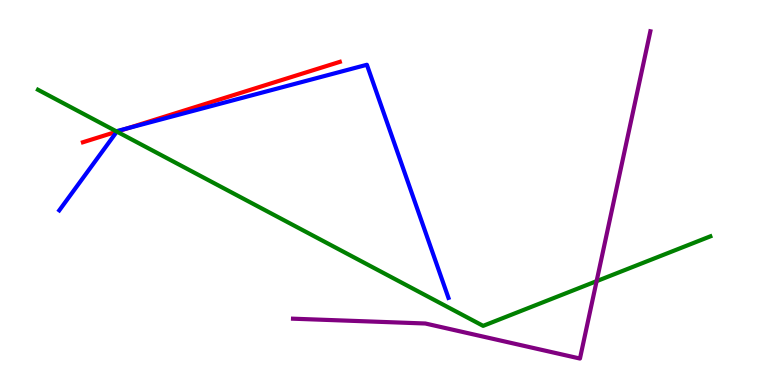[{'lines': ['blue', 'red'], 'intersections': [{'x': 1.51, 'y': 6.58}, {'x': 1.65, 'y': 6.67}]}, {'lines': ['green', 'red'], 'intersections': [{'x': 1.51, 'y': 6.58}]}, {'lines': ['purple', 'red'], 'intersections': []}, {'lines': ['blue', 'green'], 'intersections': [{'x': 1.51, 'y': 6.58}]}, {'lines': ['blue', 'purple'], 'intersections': []}, {'lines': ['green', 'purple'], 'intersections': [{'x': 7.7, 'y': 2.7}]}]